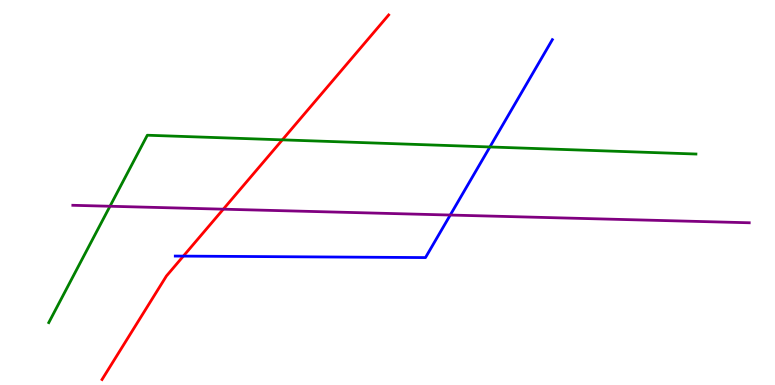[{'lines': ['blue', 'red'], 'intersections': [{'x': 2.37, 'y': 3.35}]}, {'lines': ['green', 'red'], 'intersections': [{'x': 3.64, 'y': 6.37}]}, {'lines': ['purple', 'red'], 'intersections': [{'x': 2.88, 'y': 4.57}]}, {'lines': ['blue', 'green'], 'intersections': [{'x': 6.32, 'y': 6.18}]}, {'lines': ['blue', 'purple'], 'intersections': [{'x': 5.81, 'y': 4.41}]}, {'lines': ['green', 'purple'], 'intersections': [{'x': 1.42, 'y': 4.64}]}]